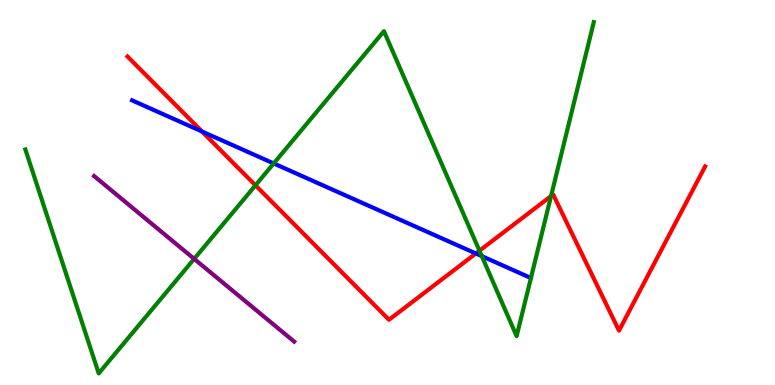[{'lines': ['blue', 'red'], 'intersections': [{'x': 2.61, 'y': 6.58}, {'x': 6.14, 'y': 3.42}]}, {'lines': ['green', 'red'], 'intersections': [{'x': 3.3, 'y': 5.19}, {'x': 6.19, 'y': 3.49}, {'x': 7.11, 'y': 4.91}]}, {'lines': ['purple', 'red'], 'intersections': []}, {'lines': ['blue', 'green'], 'intersections': [{'x': 3.53, 'y': 5.75}, {'x': 6.22, 'y': 3.35}]}, {'lines': ['blue', 'purple'], 'intersections': []}, {'lines': ['green', 'purple'], 'intersections': [{'x': 2.51, 'y': 3.28}]}]